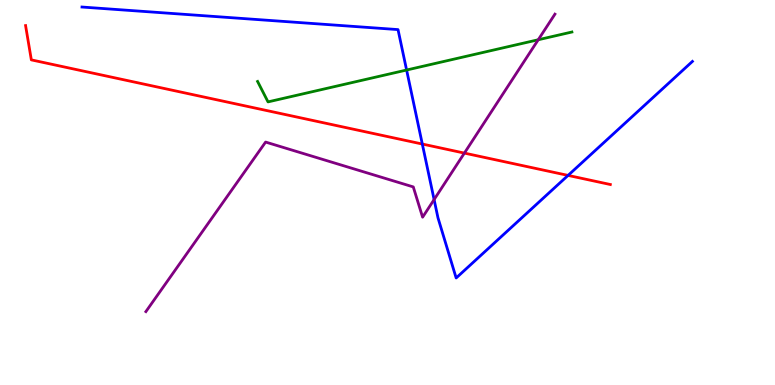[{'lines': ['blue', 'red'], 'intersections': [{'x': 5.45, 'y': 6.26}, {'x': 7.33, 'y': 5.44}]}, {'lines': ['green', 'red'], 'intersections': []}, {'lines': ['purple', 'red'], 'intersections': [{'x': 5.99, 'y': 6.02}]}, {'lines': ['blue', 'green'], 'intersections': [{'x': 5.25, 'y': 8.18}]}, {'lines': ['blue', 'purple'], 'intersections': [{'x': 5.6, 'y': 4.82}]}, {'lines': ['green', 'purple'], 'intersections': [{'x': 6.95, 'y': 8.97}]}]